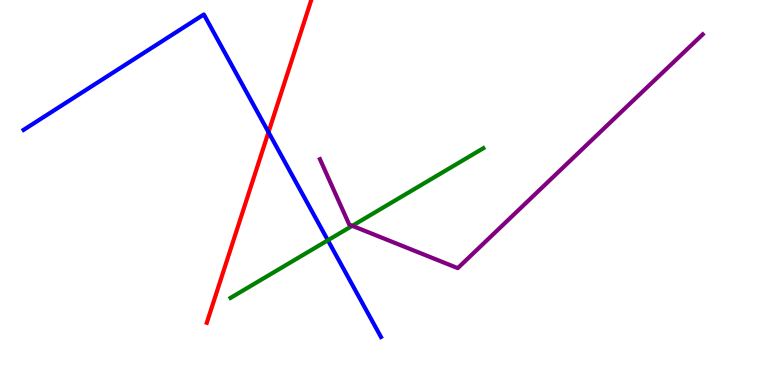[{'lines': ['blue', 'red'], 'intersections': [{'x': 3.46, 'y': 6.57}]}, {'lines': ['green', 'red'], 'intersections': []}, {'lines': ['purple', 'red'], 'intersections': []}, {'lines': ['blue', 'green'], 'intersections': [{'x': 4.23, 'y': 3.76}]}, {'lines': ['blue', 'purple'], 'intersections': []}, {'lines': ['green', 'purple'], 'intersections': [{'x': 4.55, 'y': 4.13}]}]